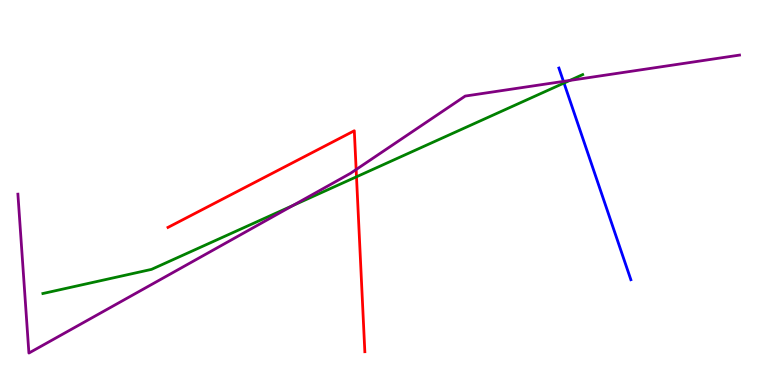[{'lines': ['blue', 'red'], 'intersections': []}, {'lines': ['green', 'red'], 'intersections': [{'x': 4.6, 'y': 5.41}]}, {'lines': ['purple', 'red'], 'intersections': [{'x': 4.6, 'y': 5.6}]}, {'lines': ['blue', 'green'], 'intersections': [{'x': 7.28, 'y': 7.84}]}, {'lines': ['blue', 'purple'], 'intersections': [{'x': 7.27, 'y': 7.89}]}, {'lines': ['green', 'purple'], 'intersections': [{'x': 3.78, 'y': 4.66}, {'x': 7.35, 'y': 7.91}]}]